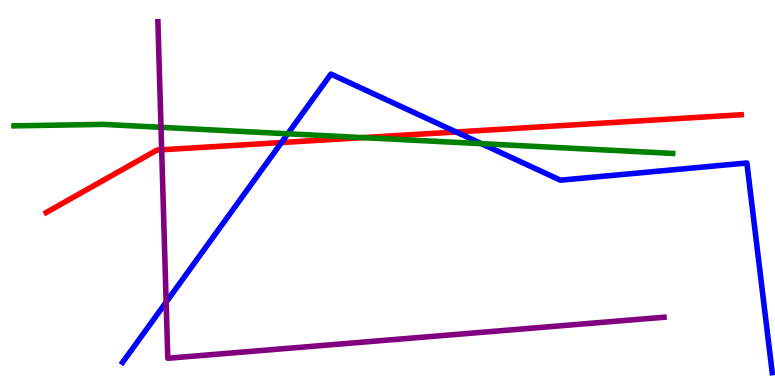[{'lines': ['blue', 'red'], 'intersections': [{'x': 3.63, 'y': 6.3}, {'x': 5.89, 'y': 6.57}]}, {'lines': ['green', 'red'], 'intersections': [{'x': 4.68, 'y': 6.43}]}, {'lines': ['purple', 'red'], 'intersections': [{'x': 2.09, 'y': 6.11}]}, {'lines': ['blue', 'green'], 'intersections': [{'x': 3.71, 'y': 6.52}, {'x': 6.21, 'y': 6.27}]}, {'lines': ['blue', 'purple'], 'intersections': [{'x': 2.14, 'y': 2.15}]}, {'lines': ['green', 'purple'], 'intersections': [{'x': 2.08, 'y': 6.69}]}]